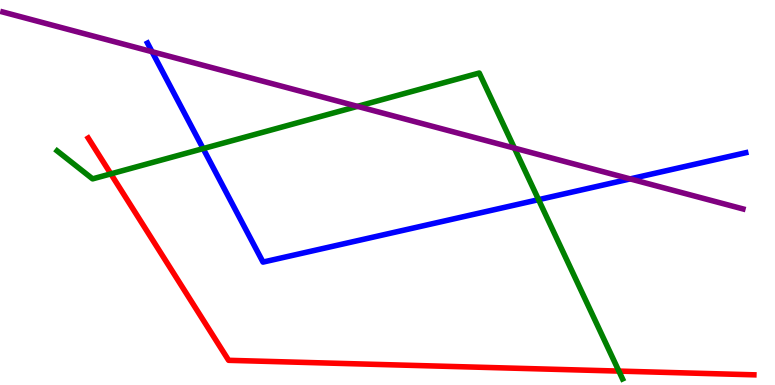[{'lines': ['blue', 'red'], 'intersections': []}, {'lines': ['green', 'red'], 'intersections': [{'x': 1.43, 'y': 5.48}, {'x': 7.99, 'y': 0.361}]}, {'lines': ['purple', 'red'], 'intersections': []}, {'lines': ['blue', 'green'], 'intersections': [{'x': 2.62, 'y': 6.14}, {'x': 6.95, 'y': 4.81}]}, {'lines': ['blue', 'purple'], 'intersections': [{'x': 1.96, 'y': 8.66}, {'x': 8.13, 'y': 5.35}]}, {'lines': ['green', 'purple'], 'intersections': [{'x': 4.61, 'y': 7.24}, {'x': 6.64, 'y': 6.15}]}]